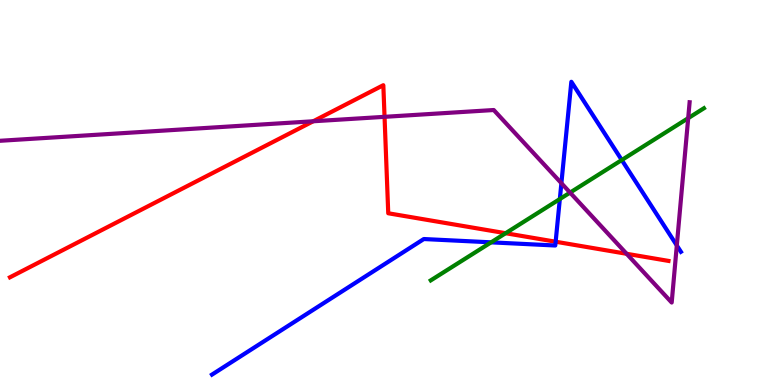[{'lines': ['blue', 'red'], 'intersections': [{'x': 7.17, 'y': 3.72}]}, {'lines': ['green', 'red'], 'intersections': [{'x': 6.52, 'y': 3.94}]}, {'lines': ['purple', 'red'], 'intersections': [{'x': 4.04, 'y': 6.85}, {'x': 4.96, 'y': 6.97}, {'x': 8.09, 'y': 3.41}]}, {'lines': ['blue', 'green'], 'intersections': [{'x': 6.34, 'y': 3.71}, {'x': 7.22, 'y': 4.83}, {'x': 8.02, 'y': 5.84}]}, {'lines': ['blue', 'purple'], 'intersections': [{'x': 7.24, 'y': 5.24}, {'x': 8.73, 'y': 3.63}]}, {'lines': ['green', 'purple'], 'intersections': [{'x': 7.36, 'y': 5.0}, {'x': 8.88, 'y': 6.93}]}]